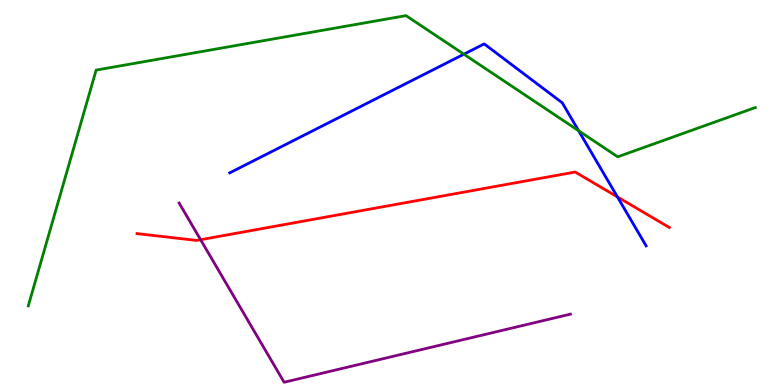[{'lines': ['blue', 'red'], 'intersections': [{'x': 7.97, 'y': 4.89}]}, {'lines': ['green', 'red'], 'intersections': []}, {'lines': ['purple', 'red'], 'intersections': [{'x': 2.59, 'y': 3.77}]}, {'lines': ['blue', 'green'], 'intersections': [{'x': 5.99, 'y': 8.59}, {'x': 7.47, 'y': 6.6}]}, {'lines': ['blue', 'purple'], 'intersections': []}, {'lines': ['green', 'purple'], 'intersections': []}]